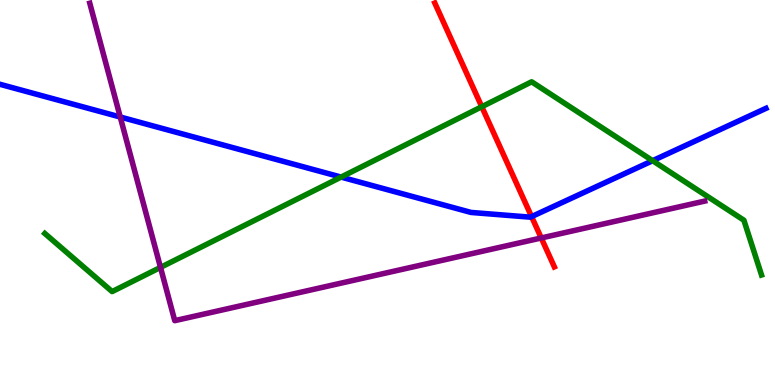[{'lines': ['blue', 'red'], 'intersections': [{'x': 6.86, 'y': 4.37}]}, {'lines': ['green', 'red'], 'intersections': [{'x': 6.22, 'y': 7.23}]}, {'lines': ['purple', 'red'], 'intersections': [{'x': 6.98, 'y': 3.82}]}, {'lines': ['blue', 'green'], 'intersections': [{'x': 4.4, 'y': 5.4}, {'x': 8.42, 'y': 5.83}]}, {'lines': ['blue', 'purple'], 'intersections': [{'x': 1.55, 'y': 6.96}]}, {'lines': ['green', 'purple'], 'intersections': [{'x': 2.07, 'y': 3.05}]}]